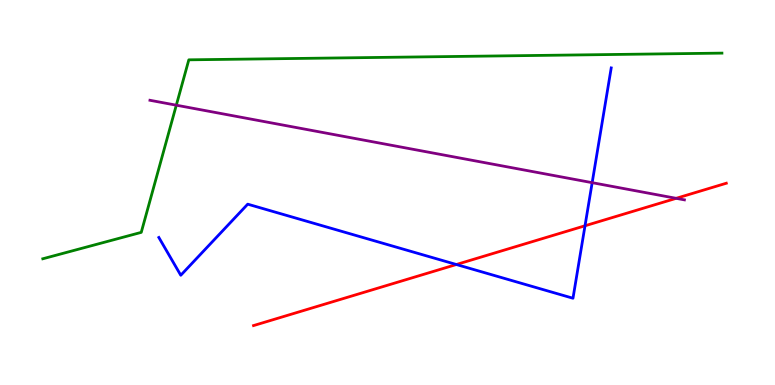[{'lines': ['blue', 'red'], 'intersections': [{'x': 5.89, 'y': 3.13}, {'x': 7.55, 'y': 4.14}]}, {'lines': ['green', 'red'], 'intersections': []}, {'lines': ['purple', 'red'], 'intersections': [{'x': 8.73, 'y': 4.85}]}, {'lines': ['blue', 'green'], 'intersections': []}, {'lines': ['blue', 'purple'], 'intersections': [{'x': 7.64, 'y': 5.26}]}, {'lines': ['green', 'purple'], 'intersections': [{'x': 2.28, 'y': 7.27}]}]